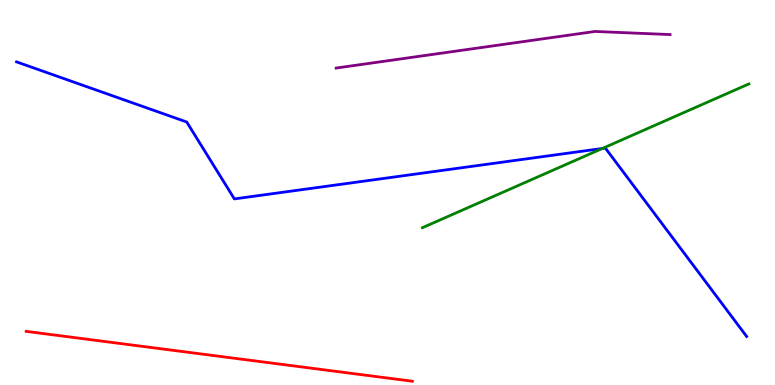[{'lines': ['blue', 'red'], 'intersections': []}, {'lines': ['green', 'red'], 'intersections': []}, {'lines': ['purple', 'red'], 'intersections': []}, {'lines': ['blue', 'green'], 'intersections': [{'x': 7.77, 'y': 6.14}]}, {'lines': ['blue', 'purple'], 'intersections': []}, {'lines': ['green', 'purple'], 'intersections': []}]